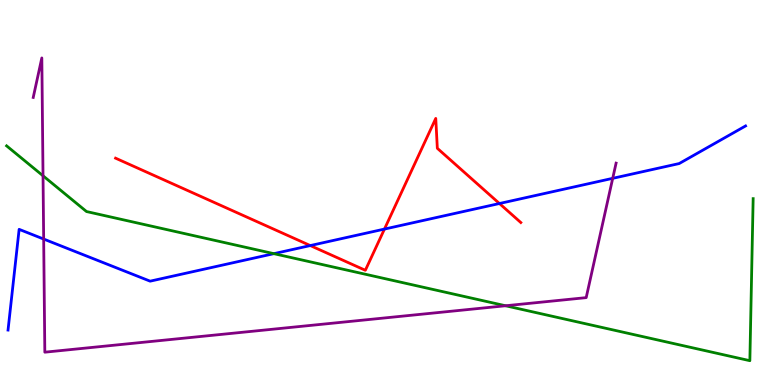[{'lines': ['blue', 'red'], 'intersections': [{'x': 4.0, 'y': 3.62}, {'x': 4.96, 'y': 4.05}, {'x': 6.44, 'y': 4.71}]}, {'lines': ['green', 'red'], 'intersections': []}, {'lines': ['purple', 'red'], 'intersections': []}, {'lines': ['blue', 'green'], 'intersections': [{'x': 3.53, 'y': 3.41}]}, {'lines': ['blue', 'purple'], 'intersections': [{'x': 0.564, 'y': 3.79}, {'x': 7.91, 'y': 5.37}]}, {'lines': ['green', 'purple'], 'intersections': [{'x': 0.555, 'y': 5.43}, {'x': 6.52, 'y': 2.06}]}]